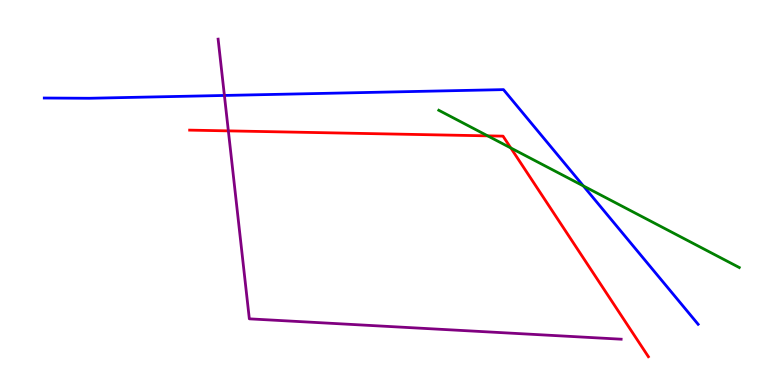[{'lines': ['blue', 'red'], 'intersections': []}, {'lines': ['green', 'red'], 'intersections': [{'x': 6.29, 'y': 6.47}, {'x': 6.59, 'y': 6.16}]}, {'lines': ['purple', 'red'], 'intersections': [{'x': 2.95, 'y': 6.6}]}, {'lines': ['blue', 'green'], 'intersections': [{'x': 7.53, 'y': 5.17}]}, {'lines': ['blue', 'purple'], 'intersections': [{'x': 2.9, 'y': 7.52}]}, {'lines': ['green', 'purple'], 'intersections': []}]